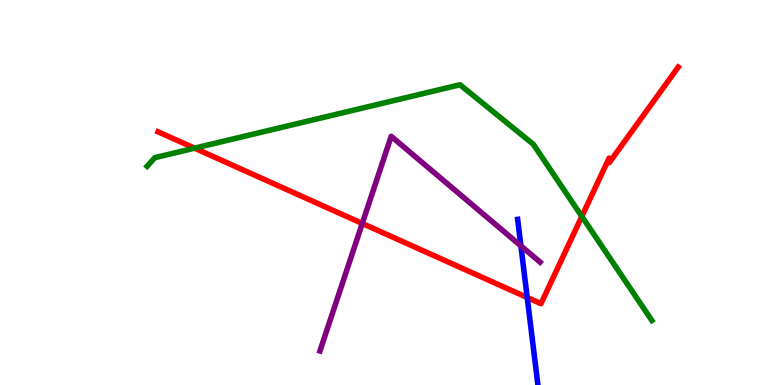[{'lines': ['blue', 'red'], 'intersections': [{'x': 6.8, 'y': 2.27}]}, {'lines': ['green', 'red'], 'intersections': [{'x': 2.51, 'y': 6.15}, {'x': 7.51, 'y': 4.38}]}, {'lines': ['purple', 'red'], 'intersections': [{'x': 4.67, 'y': 4.2}]}, {'lines': ['blue', 'green'], 'intersections': []}, {'lines': ['blue', 'purple'], 'intersections': [{'x': 6.72, 'y': 3.61}]}, {'lines': ['green', 'purple'], 'intersections': []}]